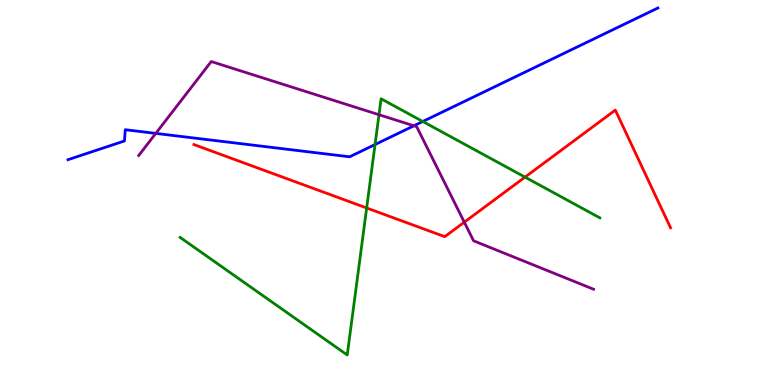[{'lines': ['blue', 'red'], 'intersections': []}, {'lines': ['green', 'red'], 'intersections': [{'x': 4.73, 'y': 4.6}, {'x': 6.77, 'y': 5.4}]}, {'lines': ['purple', 'red'], 'intersections': [{'x': 5.99, 'y': 4.23}]}, {'lines': ['blue', 'green'], 'intersections': [{'x': 4.84, 'y': 6.25}, {'x': 5.46, 'y': 6.84}]}, {'lines': ['blue', 'purple'], 'intersections': [{'x': 2.01, 'y': 6.54}, {'x': 5.34, 'y': 6.73}]}, {'lines': ['green', 'purple'], 'intersections': [{'x': 4.89, 'y': 7.02}]}]